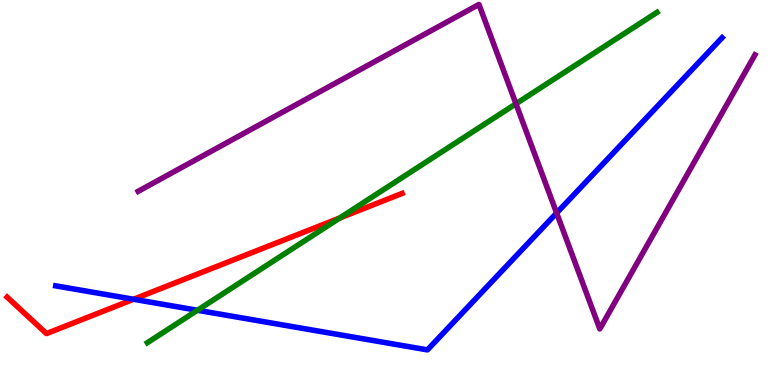[{'lines': ['blue', 'red'], 'intersections': [{'x': 1.72, 'y': 2.23}]}, {'lines': ['green', 'red'], 'intersections': [{'x': 4.38, 'y': 4.34}]}, {'lines': ['purple', 'red'], 'intersections': []}, {'lines': ['blue', 'green'], 'intersections': [{'x': 2.55, 'y': 1.94}]}, {'lines': ['blue', 'purple'], 'intersections': [{'x': 7.18, 'y': 4.47}]}, {'lines': ['green', 'purple'], 'intersections': [{'x': 6.66, 'y': 7.3}]}]